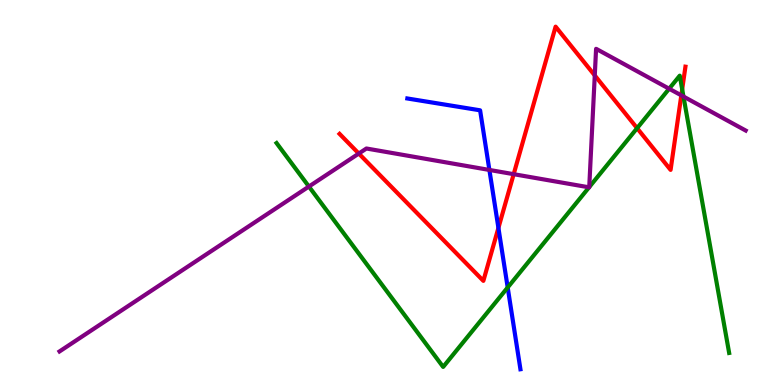[{'lines': ['blue', 'red'], 'intersections': [{'x': 6.43, 'y': 4.08}]}, {'lines': ['green', 'red'], 'intersections': [{'x': 8.22, 'y': 6.67}, {'x': 8.8, 'y': 7.68}]}, {'lines': ['purple', 'red'], 'intersections': [{'x': 4.63, 'y': 6.01}, {'x': 6.63, 'y': 5.48}, {'x': 7.67, 'y': 8.04}, {'x': 8.79, 'y': 7.52}]}, {'lines': ['blue', 'green'], 'intersections': [{'x': 6.55, 'y': 2.53}]}, {'lines': ['blue', 'purple'], 'intersections': [{'x': 6.31, 'y': 5.59}]}, {'lines': ['green', 'purple'], 'intersections': [{'x': 3.99, 'y': 5.15}, {'x': 7.6, 'y': 5.13}, {'x': 7.6, 'y': 5.14}, {'x': 8.63, 'y': 7.7}, {'x': 8.82, 'y': 7.49}]}]